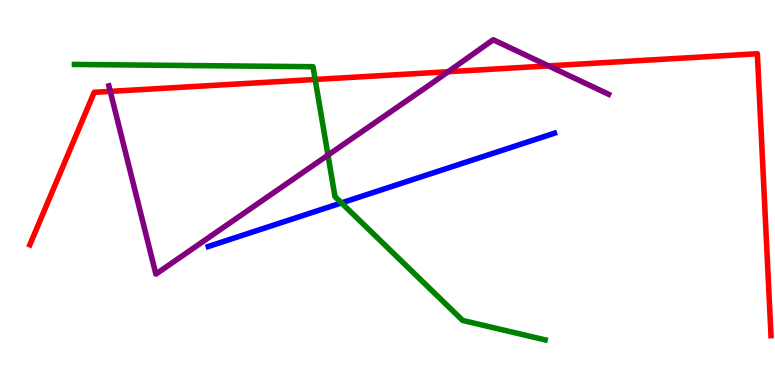[{'lines': ['blue', 'red'], 'intersections': []}, {'lines': ['green', 'red'], 'intersections': [{'x': 4.07, 'y': 7.94}]}, {'lines': ['purple', 'red'], 'intersections': [{'x': 1.42, 'y': 7.63}, {'x': 5.78, 'y': 8.14}, {'x': 7.08, 'y': 8.29}]}, {'lines': ['blue', 'green'], 'intersections': [{'x': 4.41, 'y': 4.73}]}, {'lines': ['blue', 'purple'], 'intersections': []}, {'lines': ['green', 'purple'], 'intersections': [{'x': 4.23, 'y': 5.97}]}]